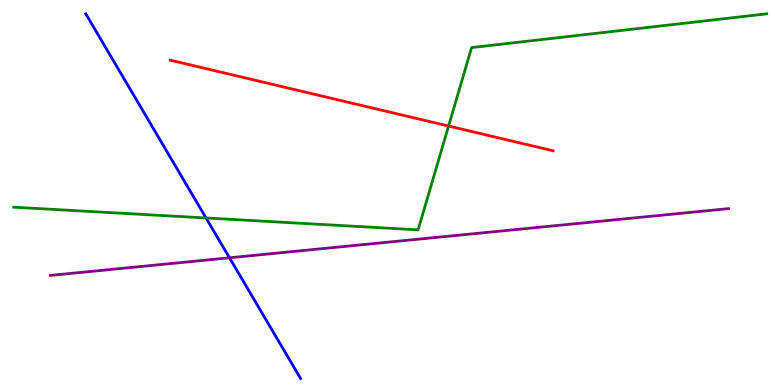[{'lines': ['blue', 'red'], 'intersections': []}, {'lines': ['green', 'red'], 'intersections': [{'x': 5.79, 'y': 6.73}]}, {'lines': ['purple', 'red'], 'intersections': []}, {'lines': ['blue', 'green'], 'intersections': [{'x': 2.66, 'y': 4.34}]}, {'lines': ['blue', 'purple'], 'intersections': [{'x': 2.96, 'y': 3.3}]}, {'lines': ['green', 'purple'], 'intersections': []}]